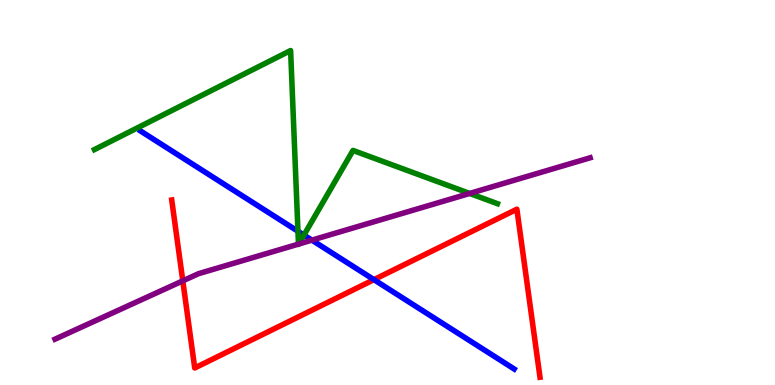[{'lines': ['blue', 'red'], 'intersections': [{'x': 4.82, 'y': 2.74}]}, {'lines': ['green', 'red'], 'intersections': []}, {'lines': ['purple', 'red'], 'intersections': [{'x': 2.36, 'y': 2.7}]}, {'lines': ['blue', 'green'], 'intersections': [{'x': 3.84, 'y': 3.99}, {'x': 3.92, 'y': 3.89}]}, {'lines': ['blue', 'purple'], 'intersections': [{'x': 4.02, 'y': 3.76}]}, {'lines': ['green', 'purple'], 'intersections': [{'x': 3.85, 'y': 3.66}, {'x': 3.85, 'y': 3.66}, {'x': 6.06, 'y': 4.98}]}]